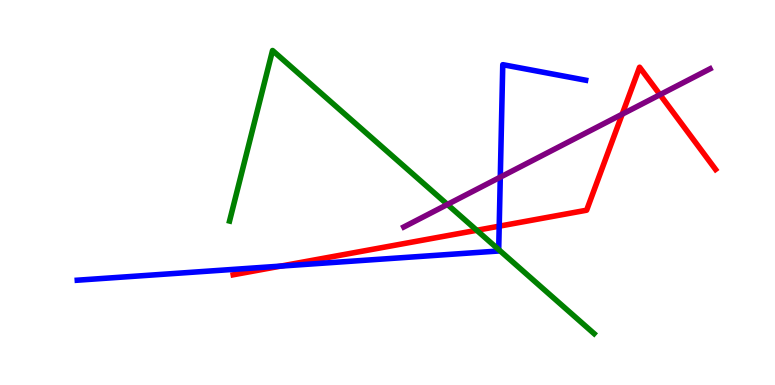[{'lines': ['blue', 'red'], 'intersections': [{'x': 3.62, 'y': 3.09}, {'x': 6.44, 'y': 4.13}]}, {'lines': ['green', 'red'], 'intersections': [{'x': 6.15, 'y': 4.02}]}, {'lines': ['purple', 'red'], 'intersections': [{'x': 8.03, 'y': 7.03}, {'x': 8.52, 'y': 7.54}]}, {'lines': ['blue', 'green'], 'intersections': [{'x': 6.43, 'y': 3.52}]}, {'lines': ['blue', 'purple'], 'intersections': [{'x': 6.46, 'y': 5.4}]}, {'lines': ['green', 'purple'], 'intersections': [{'x': 5.77, 'y': 4.69}]}]